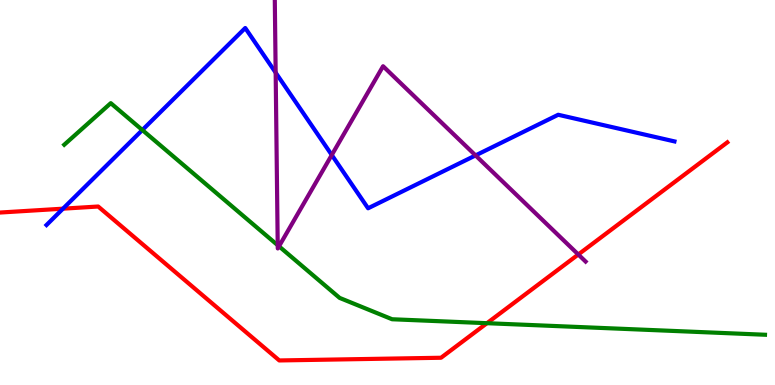[{'lines': ['blue', 'red'], 'intersections': [{'x': 0.813, 'y': 4.58}]}, {'lines': ['green', 'red'], 'intersections': [{'x': 6.28, 'y': 1.61}]}, {'lines': ['purple', 'red'], 'intersections': [{'x': 7.46, 'y': 3.39}]}, {'lines': ['blue', 'green'], 'intersections': [{'x': 1.84, 'y': 6.62}]}, {'lines': ['blue', 'purple'], 'intersections': [{'x': 3.56, 'y': 8.11}, {'x': 4.28, 'y': 5.97}, {'x': 6.14, 'y': 5.96}]}, {'lines': ['green', 'purple'], 'intersections': [{'x': 3.58, 'y': 3.63}, {'x': 3.6, 'y': 3.6}]}]